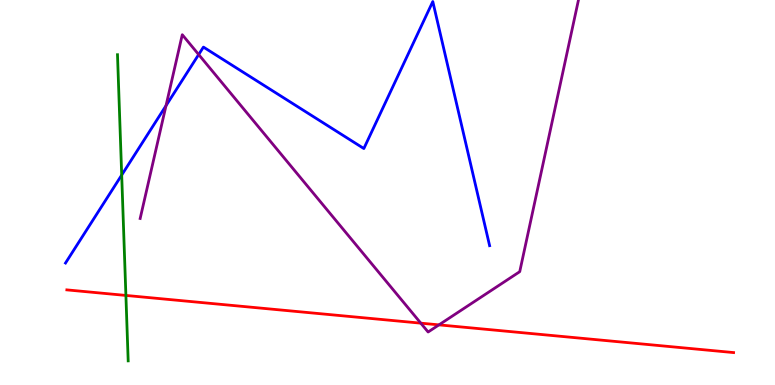[{'lines': ['blue', 'red'], 'intersections': []}, {'lines': ['green', 'red'], 'intersections': [{'x': 1.62, 'y': 2.33}]}, {'lines': ['purple', 'red'], 'intersections': [{'x': 5.43, 'y': 1.61}, {'x': 5.66, 'y': 1.56}]}, {'lines': ['blue', 'green'], 'intersections': [{'x': 1.57, 'y': 5.45}]}, {'lines': ['blue', 'purple'], 'intersections': [{'x': 2.14, 'y': 7.26}, {'x': 2.56, 'y': 8.58}]}, {'lines': ['green', 'purple'], 'intersections': []}]